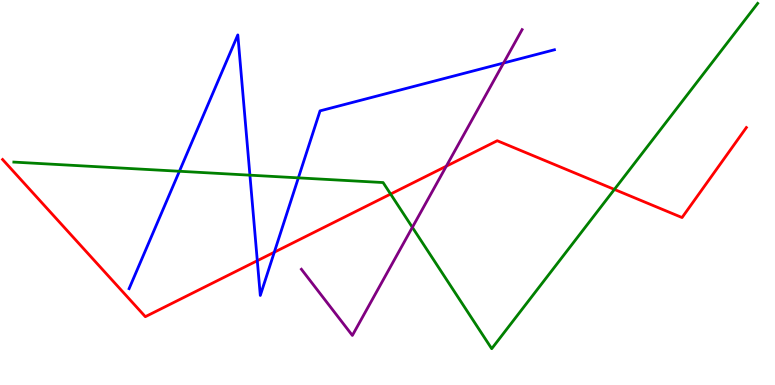[{'lines': ['blue', 'red'], 'intersections': [{'x': 3.32, 'y': 3.23}, {'x': 3.54, 'y': 3.45}]}, {'lines': ['green', 'red'], 'intersections': [{'x': 5.04, 'y': 4.96}, {'x': 7.93, 'y': 5.08}]}, {'lines': ['purple', 'red'], 'intersections': [{'x': 5.76, 'y': 5.68}]}, {'lines': ['blue', 'green'], 'intersections': [{'x': 2.31, 'y': 5.55}, {'x': 3.22, 'y': 5.45}, {'x': 3.85, 'y': 5.38}]}, {'lines': ['blue', 'purple'], 'intersections': [{'x': 6.5, 'y': 8.36}]}, {'lines': ['green', 'purple'], 'intersections': [{'x': 5.32, 'y': 4.1}]}]